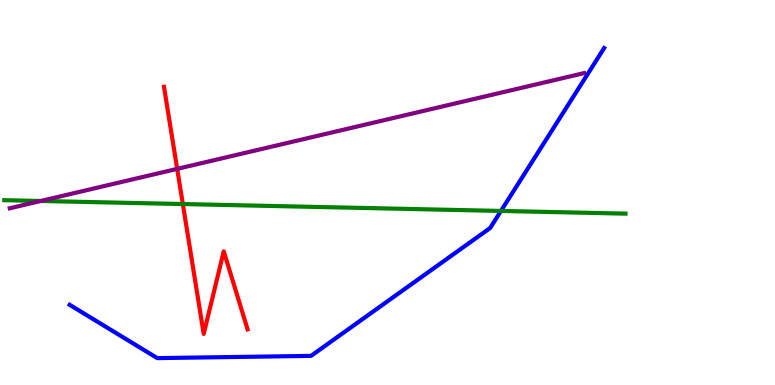[{'lines': ['blue', 'red'], 'intersections': []}, {'lines': ['green', 'red'], 'intersections': [{'x': 2.36, 'y': 4.7}]}, {'lines': ['purple', 'red'], 'intersections': [{'x': 2.29, 'y': 5.61}]}, {'lines': ['blue', 'green'], 'intersections': [{'x': 6.46, 'y': 4.52}]}, {'lines': ['blue', 'purple'], 'intersections': []}, {'lines': ['green', 'purple'], 'intersections': [{'x': 0.526, 'y': 4.78}]}]